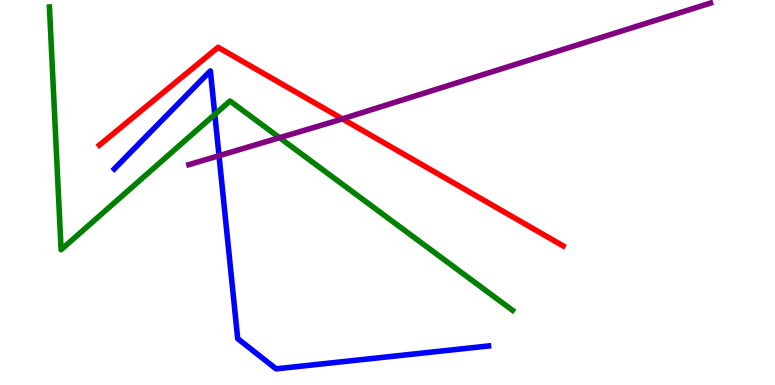[{'lines': ['blue', 'red'], 'intersections': []}, {'lines': ['green', 'red'], 'intersections': []}, {'lines': ['purple', 'red'], 'intersections': [{'x': 4.42, 'y': 6.91}]}, {'lines': ['blue', 'green'], 'intersections': [{'x': 2.77, 'y': 7.03}]}, {'lines': ['blue', 'purple'], 'intersections': [{'x': 2.83, 'y': 5.96}]}, {'lines': ['green', 'purple'], 'intersections': [{'x': 3.61, 'y': 6.42}]}]